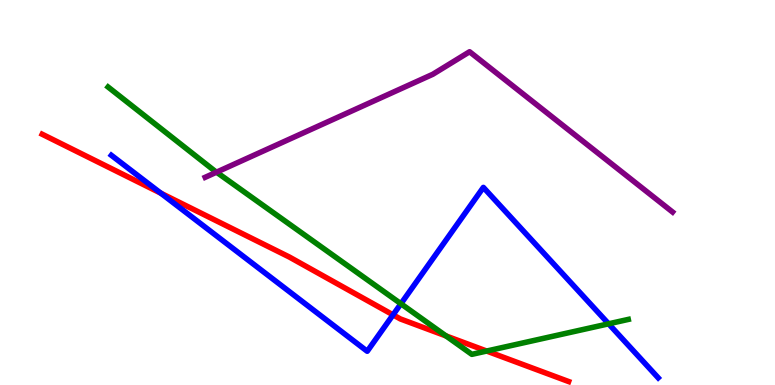[{'lines': ['blue', 'red'], 'intersections': [{'x': 2.08, 'y': 4.98}, {'x': 5.07, 'y': 1.82}]}, {'lines': ['green', 'red'], 'intersections': [{'x': 5.76, 'y': 1.27}, {'x': 6.28, 'y': 0.882}]}, {'lines': ['purple', 'red'], 'intersections': []}, {'lines': ['blue', 'green'], 'intersections': [{'x': 5.17, 'y': 2.11}, {'x': 7.85, 'y': 1.59}]}, {'lines': ['blue', 'purple'], 'intersections': []}, {'lines': ['green', 'purple'], 'intersections': [{'x': 2.79, 'y': 5.53}]}]